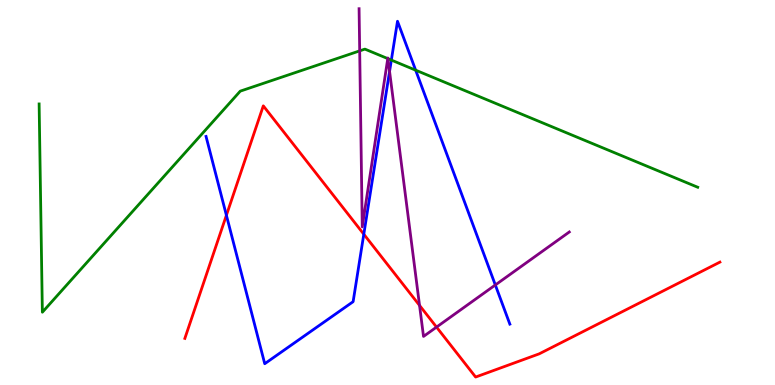[{'lines': ['blue', 'red'], 'intersections': [{'x': 2.92, 'y': 4.41}, {'x': 4.69, 'y': 3.92}]}, {'lines': ['green', 'red'], 'intersections': []}, {'lines': ['purple', 'red'], 'intersections': [{'x': 5.41, 'y': 2.07}, {'x': 5.63, 'y': 1.5}]}, {'lines': ['blue', 'green'], 'intersections': [{'x': 5.05, 'y': 8.44}, {'x': 5.36, 'y': 8.18}]}, {'lines': ['blue', 'purple'], 'intersections': [{'x': 5.03, 'y': 8.15}, {'x': 6.39, 'y': 2.6}]}, {'lines': ['green', 'purple'], 'intersections': [{'x': 4.64, 'y': 8.68}, {'x': 5.0, 'y': 8.48}, {'x': 5.01, 'y': 8.48}]}]